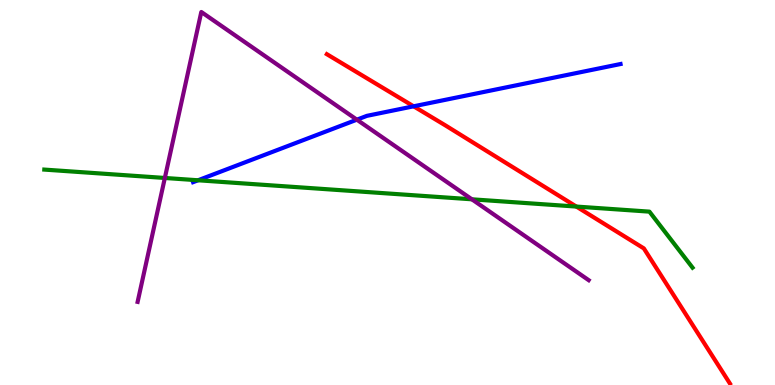[{'lines': ['blue', 'red'], 'intersections': [{'x': 5.34, 'y': 7.24}]}, {'lines': ['green', 'red'], 'intersections': [{'x': 7.44, 'y': 4.63}]}, {'lines': ['purple', 'red'], 'intersections': []}, {'lines': ['blue', 'green'], 'intersections': [{'x': 2.56, 'y': 5.32}]}, {'lines': ['blue', 'purple'], 'intersections': [{'x': 4.6, 'y': 6.89}]}, {'lines': ['green', 'purple'], 'intersections': [{'x': 2.13, 'y': 5.38}, {'x': 6.09, 'y': 4.82}]}]